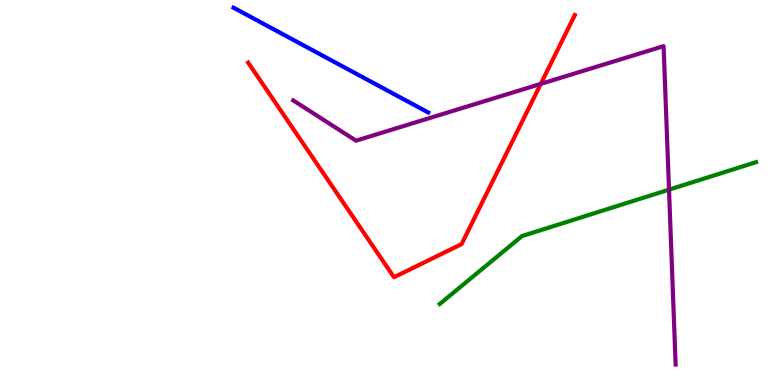[{'lines': ['blue', 'red'], 'intersections': []}, {'lines': ['green', 'red'], 'intersections': []}, {'lines': ['purple', 'red'], 'intersections': [{'x': 6.98, 'y': 7.82}]}, {'lines': ['blue', 'green'], 'intersections': []}, {'lines': ['blue', 'purple'], 'intersections': []}, {'lines': ['green', 'purple'], 'intersections': [{'x': 8.63, 'y': 5.07}]}]